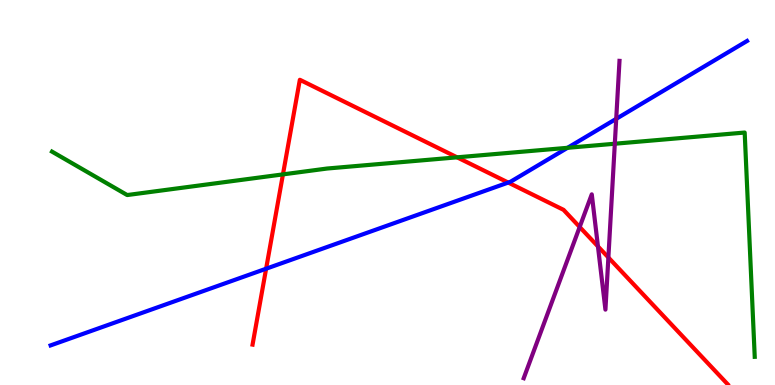[{'lines': ['blue', 'red'], 'intersections': [{'x': 3.43, 'y': 3.02}, {'x': 6.56, 'y': 5.26}]}, {'lines': ['green', 'red'], 'intersections': [{'x': 3.65, 'y': 5.47}, {'x': 5.9, 'y': 5.91}]}, {'lines': ['purple', 'red'], 'intersections': [{'x': 7.48, 'y': 4.1}, {'x': 7.72, 'y': 3.6}, {'x': 7.85, 'y': 3.31}]}, {'lines': ['blue', 'green'], 'intersections': [{'x': 7.32, 'y': 6.16}]}, {'lines': ['blue', 'purple'], 'intersections': [{'x': 7.95, 'y': 6.91}]}, {'lines': ['green', 'purple'], 'intersections': [{'x': 7.93, 'y': 6.27}]}]